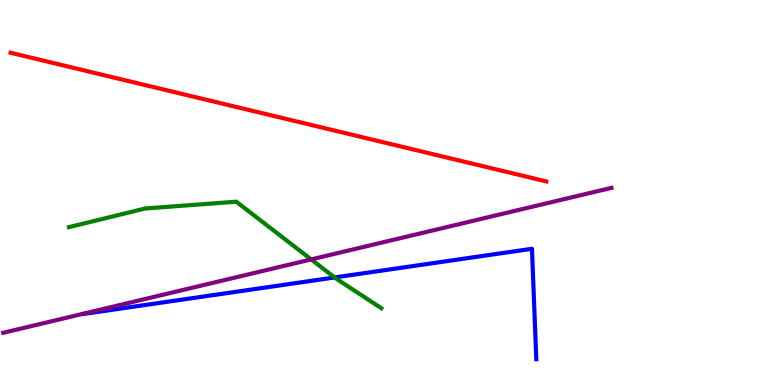[{'lines': ['blue', 'red'], 'intersections': []}, {'lines': ['green', 'red'], 'intersections': []}, {'lines': ['purple', 'red'], 'intersections': []}, {'lines': ['blue', 'green'], 'intersections': [{'x': 4.32, 'y': 2.79}]}, {'lines': ['blue', 'purple'], 'intersections': []}, {'lines': ['green', 'purple'], 'intersections': [{'x': 4.02, 'y': 3.26}]}]